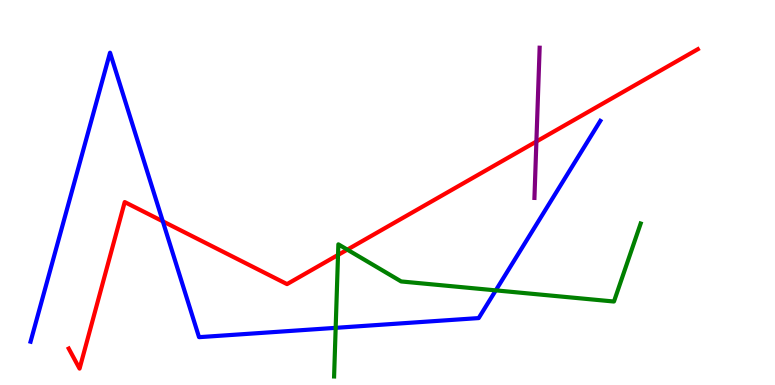[{'lines': ['blue', 'red'], 'intersections': [{'x': 2.1, 'y': 4.25}]}, {'lines': ['green', 'red'], 'intersections': [{'x': 4.36, 'y': 3.38}, {'x': 4.48, 'y': 3.52}]}, {'lines': ['purple', 'red'], 'intersections': [{'x': 6.92, 'y': 6.32}]}, {'lines': ['blue', 'green'], 'intersections': [{'x': 4.33, 'y': 1.48}, {'x': 6.4, 'y': 2.46}]}, {'lines': ['blue', 'purple'], 'intersections': []}, {'lines': ['green', 'purple'], 'intersections': []}]